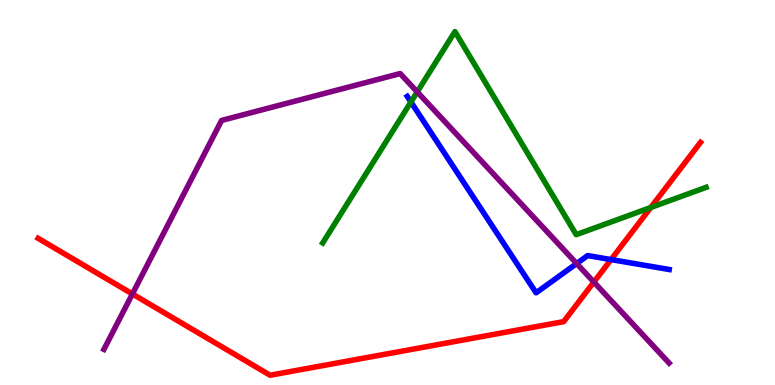[{'lines': ['blue', 'red'], 'intersections': [{'x': 7.88, 'y': 3.26}]}, {'lines': ['green', 'red'], 'intersections': [{'x': 8.4, 'y': 4.61}]}, {'lines': ['purple', 'red'], 'intersections': [{'x': 1.71, 'y': 2.36}, {'x': 7.66, 'y': 2.67}]}, {'lines': ['blue', 'green'], 'intersections': [{'x': 5.3, 'y': 7.35}]}, {'lines': ['blue', 'purple'], 'intersections': [{'x': 7.44, 'y': 3.16}]}, {'lines': ['green', 'purple'], 'intersections': [{'x': 5.38, 'y': 7.61}]}]